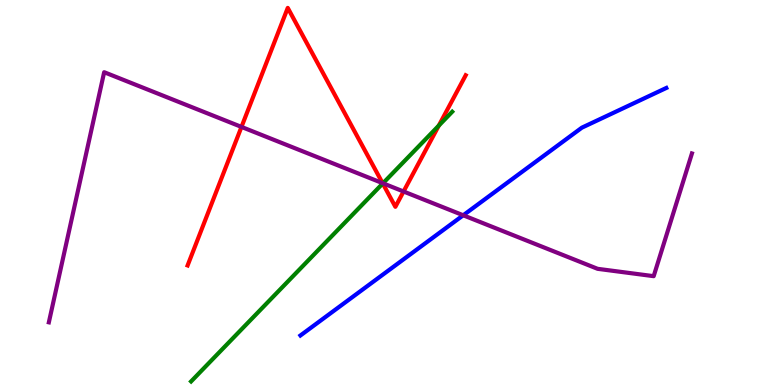[{'lines': ['blue', 'red'], 'intersections': []}, {'lines': ['green', 'red'], 'intersections': [{'x': 4.94, 'y': 5.23}, {'x': 5.66, 'y': 6.74}]}, {'lines': ['purple', 'red'], 'intersections': [{'x': 3.12, 'y': 6.7}, {'x': 4.94, 'y': 5.24}, {'x': 5.21, 'y': 5.03}]}, {'lines': ['blue', 'green'], 'intersections': []}, {'lines': ['blue', 'purple'], 'intersections': [{'x': 5.98, 'y': 4.41}]}, {'lines': ['green', 'purple'], 'intersections': [{'x': 4.94, 'y': 5.24}]}]